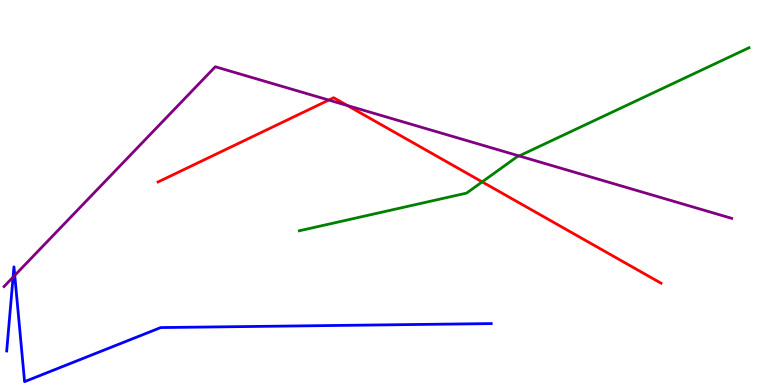[{'lines': ['blue', 'red'], 'intersections': []}, {'lines': ['green', 'red'], 'intersections': [{'x': 6.22, 'y': 5.28}]}, {'lines': ['purple', 'red'], 'intersections': [{'x': 4.24, 'y': 7.4}, {'x': 4.48, 'y': 7.26}]}, {'lines': ['blue', 'green'], 'intersections': []}, {'lines': ['blue', 'purple'], 'intersections': [{'x': 0.169, 'y': 2.8}, {'x': 0.19, 'y': 2.85}]}, {'lines': ['green', 'purple'], 'intersections': [{'x': 6.7, 'y': 5.95}]}]